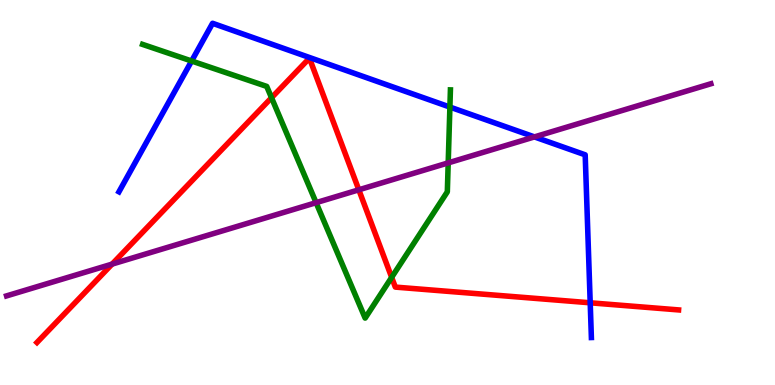[{'lines': ['blue', 'red'], 'intersections': [{'x': 7.62, 'y': 2.14}]}, {'lines': ['green', 'red'], 'intersections': [{'x': 3.5, 'y': 7.46}, {'x': 5.05, 'y': 2.8}]}, {'lines': ['purple', 'red'], 'intersections': [{'x': 1.45, 'y': 3.14}, {'x': 4.63, 'y': 5.07}]}, {'lines': ['blue', 'green'], 'intersections': [{'x': 2.47, 'y': 8.42}, {'x': 5.81, 'y': 7.22}]}, {'lines': ['blue', 'purple'], 'intersections': [{'x': 6.9, 'y': 6.44}]}, {'lines': ['green', 'purple'], 'intersections': [{'x': 4.08, 'y': 4.74}, {'x': 5.78, 'y': 5.77}]}]